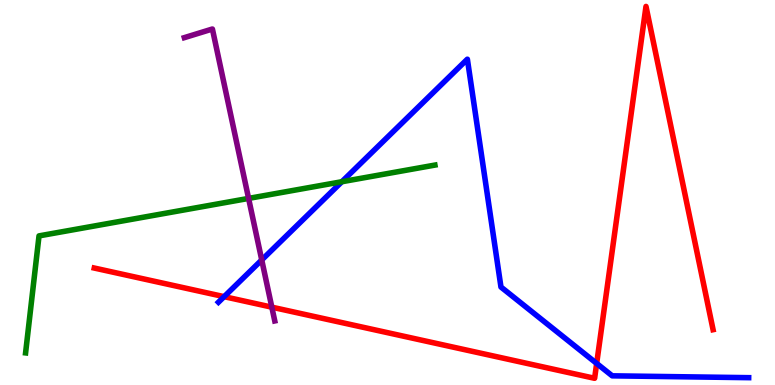[{'lines': ['blue', 'red'], 'intersections': [{'x': 2.89, 'y': 2.29}, {'x': 7.7, 'y': 0.56}]}, {'lines': ['green', 'red'], 'intersections': []}, {'lines': ['purple', 'red'], 'intersections': [{'x': 3.51, 'y': 2.02}]}, {'lines': ['blue', 'green'], 'intersections': [{'x': 4.41, 'y': 5.28}]}, {'lines': ['blue', 'purple'], 'intersections': [{'x': 3.38, 'y': 3.25}]}, {'lines': ['green', 'purple'], 'intersections': [{'x': 3.21, 'y': 4.85}]}]